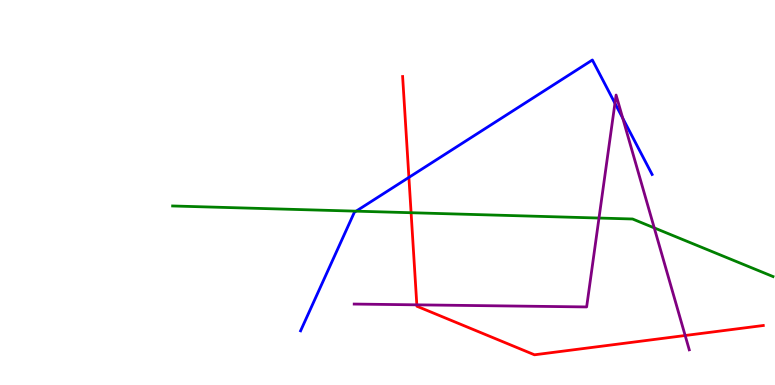[{'lines': ['blue', 'red'], 'intersections': [{'x': 5.28, 'y': 5.39}]}, {'lines': ['green', 'red'], 'intersections': [{'x': 5.3, 'y': 4.47}]}, {'lines': ['purple', 'red'], 'intersections': [{'x': 5.38, 'y': 2.08}, {'x': 8.84, 'y': 1.29}]}, {'lines': ['blue', 'green'], 'intersections': [{'x': 4.6, 'y': 4.52}]}, {'lines': ['blue', 'purple'], 'intersections': [{'x': 7.93, 'y': 7.32}, {'x': 8.04, 'y': 6.93}]}, {'lines': ['green', 'purple'], 'intersections': [{'x': 7.73, 'y': 4.34}, {'x': 8.44, 'y': 4.08}]}]